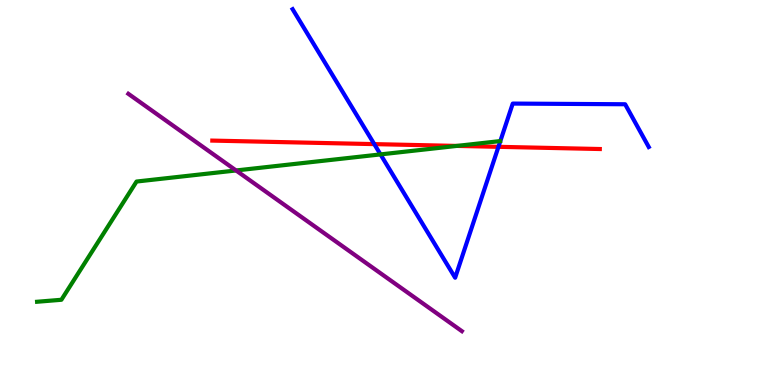[{'lines': ['blue', 'red'], 'intersections': [{'x': 4.83, 'y': 6.26}, {'x': 6.43, 'y': 6.19}]}, {'lines': ['green', 'red'], 'intersections': [{'x': 5.89, 'y': 6.21}]}, {'lines': ['purple', 'red'], 'intersections': []}, {'lines': ['blue', 'green'], 'intersections': [{'x': 4.91, 'y': 5.99}]}, {'lines': ['blue', 'purple'], 'intersections': []}, {'lines': ['green', 'purple'], 'intersections': [{'x': 3.05, 'y': 5.57}]}]